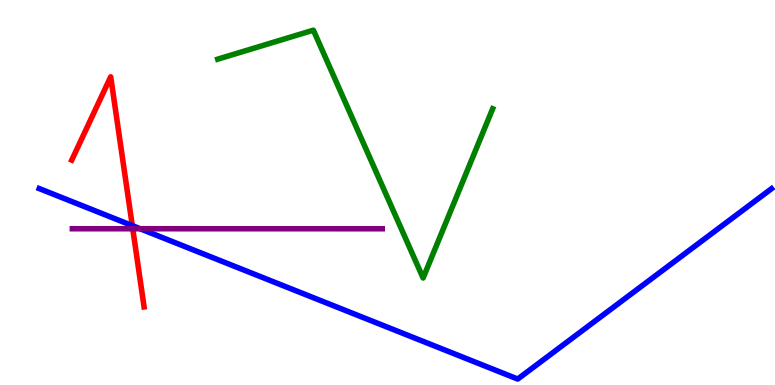[{'lines': ['blue', 'red'], 'intersections': [{'x': 1.71, 'y': 4.14}]}, {'lines': ['green', 'red'], 'intersections': []}, {'lines': ['purple', 'red'], 'intersections': [{'x': 1.71, 'y': 4.06}]}, {'lines': ['blue', 'green'], 'intersections': []}, {'lines': ['blue', 'purple'], 'intersections': [{'x': 1.81, 'y': 4.06}]}, {'lines': ['green', 'purple'], 'intersections': []}]